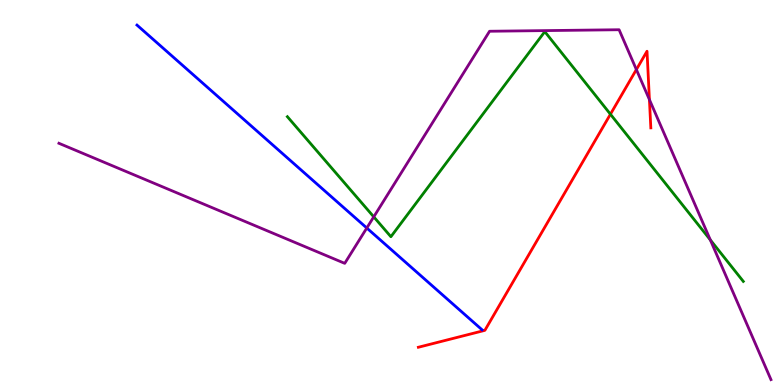[{'lines': ['blue', 'red'], 'intersections': []}, {'lines': ['green', 'red'], 'intersections': [{'x': 7.88, 'y': 7.03}]}, {'lines': ['purple', 'red'], 'intersections': [{'x': 8.21, 'y': 8.19}, {'x': 8.38, 'y': 7.41}]}, {'lines': ['blue', 'green'], 'intersections': []}, {'lines': ['blue', 'purple'], 'intersections': [{'x': 4.73, 'y': 4.08}]}, {'lines': ['green', 'purple'], 'intersections': [{'x': 4.82, 'y': 4.37}, {'x': 9.17, 'y': 3.77}]}]